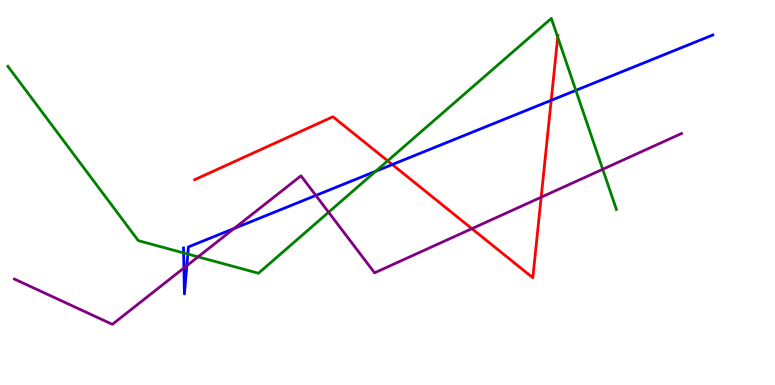[{'lines': ['blue', 'red'], 'intersections': [{'x': 5.06, 'y': 5.73}, {'x': 7.11, 'y': 7.39}]}, {'lines': ['green', 'red'], 'intersections': [{'x': 5.0, 'y': 5.82}, {'x': 7.2, 'y': 9.03}]}, {'lines': ['purple', 'red'], 'intersections': [{'x': 6.09, 'y': 4.06}, {'x': 6.98, 'y': 4.88}]}, {'lines': ['blue', 'green'], 'intersections': [{'x': 2.37, 'y': 3.43}, {'x': 2.42, 'y': 3.4}, {'x': 4.85, 'y': 5.55}, {'x': 7.43, 'y': 7.65}]}, {'lines': ['blue', 'purple'], 'intersections': [{'x': 2.37, 'y': 3.04}, {'x': 2.41, 'y': 3.1}, {'x': 3.02, 'y': 4.07}, {'x': 4.08, 'y': 4.92}]}, {'lines': ['green', 'purple'], 'intersections': [{'x': 2.56, 'y': 3.33}, {'x': 4.24, 'y': 4.49}, {'x': 7.78, 'y': 5.6}]}]